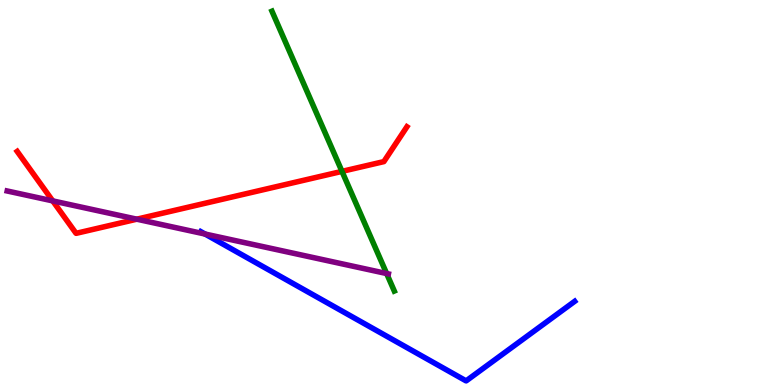[{'lines': ['blue', 'red'], 'intersections': []}, {'lines': ['green', 'red'], 'intersections': [{'x': 4.41, 'y': 5.55}]}, {'lines': ['purple', 'red'], 'intersections': [{'x': 0.681, 'y': 4.78}, {'x': 1.77, 'y': 4.31}]}, {'lines': ['blue', 'green'], 'intersections': []}, {'lines': ['blue', 'purple'], 'intersections': [{'x': 2.65, 'y': 3.92}]}, {'lines': ['green', 'purple'], 'intersections': [{'x': 4.99, 'y': 2.9}]}]